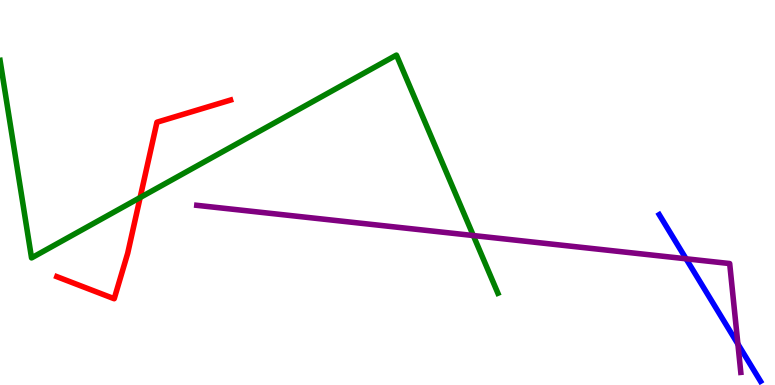[{'lines': ['blue', 'red'], 'intersections': []}, {'lines': ['green', 'red'], 'intersections': [{'x': 1.81, 'y': 4.87}]}, {'lines': ['purple', 'red'], 'intersections': []}, {'lines': ['blue', 'green'], 'intersections': []}, {'lines': ['blue', 'purple'], 'intersections': [{'x': 8.85, 'y': 3.28}, {'x': 9.52, 'y': 1.06}]}, {'lines': ['green', 'purple'], 'intersections': [{'x': 6.11, 'y': 3.88}]}]